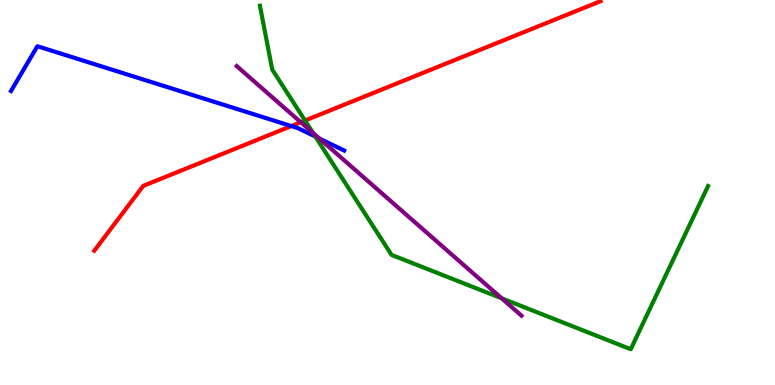[{'lines': ['blue', 'red'], 'intersections': [{'x': 3.76, 'y': 6.73}]}, {'lines': ['green', 'red'], 'intersections': [{'x': 3.94, 'y': 6.87}]}, {'lines': ['purple', 'red'], 'intersections': [{'x': 3.88, 'y': 6.82}]}, {'lines': ['blue', 'green'], 'intersections': [{'x': 4.07, 'y': 6.45}]}, {'lines': ['blue', 'purple'], 'intersections': [{'x': 4.12, 'y': 6.4}]}, {'lines': ['green', 'purple'], 'intersections': [{'x': 4.04, 'y': 6.55}, {'x': 6.47, 'y': 2.25}]}]